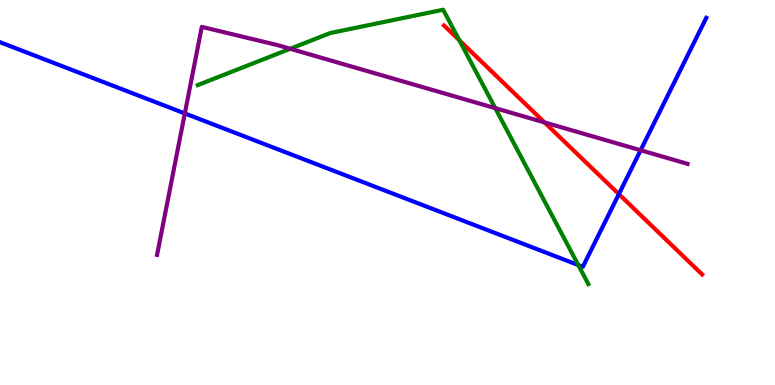[{'lines': ['blue', 'red'], 'intersections': [{'x': 7.99, 'y': 4.96}]}, {'lines': ['green', 'red'], 'intersections': [{'x': 5.93, 'y': 8.95}]}, {'lines': ['purple', 'red'], 'intersections': [{'x': 7.03, 'y': 6.82}]}, {'lines': ['blue', 'green'], 'intersections': [{'x': 7.46, 'y': 3.11}]}, {'lines': ['blue', 'purple'], 'intersections': [{'x': 2.38, 'y': 7.05}, {'x': 8.27, 'y': 6.1}]}, {'lines': ['green', 'purple'], 'intersections': [{'x': 3.74, 'y': 8.73}, {'x': 6.39, 'y': 7.19}]}]